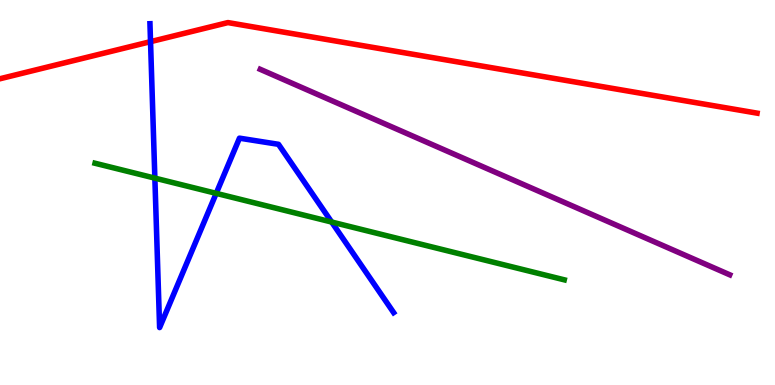[{'lines': ['blue', 'red'], 'intersections': [{'x': 1.94, 'y': 8.92}]}, {'lines': ['green', 'red'], 'intersections': []}, {'lines': ['purple', 'red'], 'intersections': []}, {'lines': ['blue', 'green'], 'intersections': [{'x': 2.0, 'y': 5.37}, {'x': 2.79, 'y': 4.98}, {'x': 4.28, 'y': 4.23}]}, {'lines': ['blue', 'purple'], 'intersections': []}, {'lines': ['green', 'purple'], 'intersections': []}]